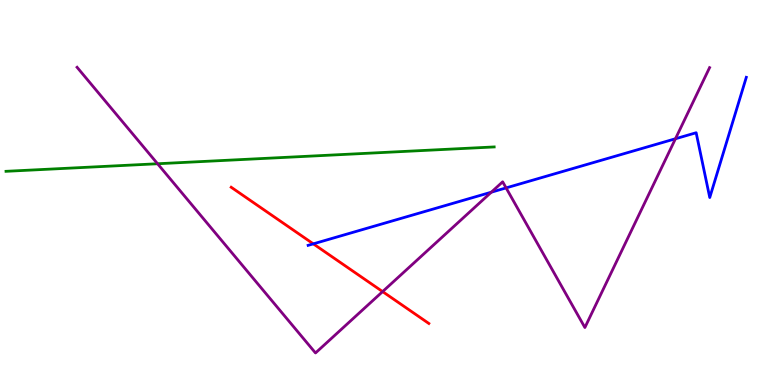[{'lines': ['blue', 'red'], 'intersections': [{'x': 4.04, 'y': 3.67}]}, {'lines': ['green', 'red'], 'intersections': []}, {'lines': ['purple', 'red'], 'intersections': [{'x': 4.94, 'y': 2.43}]}, {'lines': ['blue', 'green'], 'intersections': []}, {'lines': ['blue', 'purple'], 'intersections': [{'x': 6.34, 'y': 5.01}, {'x': 6.53, 'y': 5.12}, {'x': 8.72, 'y': 6.4}]}, {'lines': ['green', 'purple'], 'intersections': [{'x': 2.03, 'y': 5.75}]}]